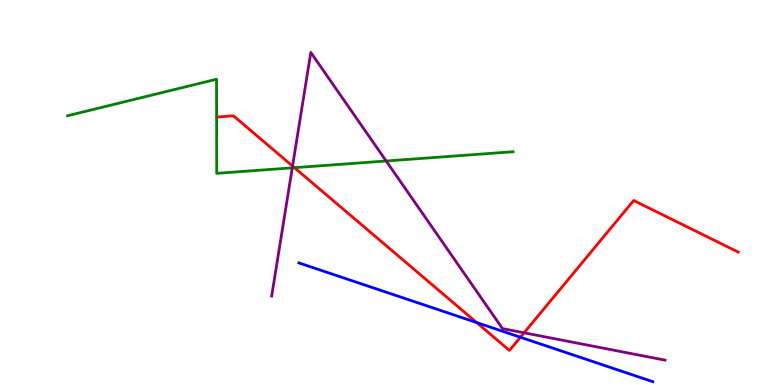[{'lines': ['blue', 'red'], 'intersections': [{'x': 6.15, 'y': 1.62}, {'x': 6.71, 'y': 1.24}]}, {'lines': ['green', 'red'], 'intersections': [{'x': 3.8, 'y': 5.64}]}, {'lines': ['purple', 'red'], 'intersections': [{'x': 3.77, 'y': 5.69}, {'x': 6.76, 'y': 1.36}]}, {'lines': ['blue', 'green'], 'intersections': []}, {'lines': ['blue', 'purple'], 'intersections': []}, {'lines': ['green', 'purple'], 'intersections': [{'x': 3.77, 'y': 5.64}, {'x': 4.98, 'y': 5.82}]}]